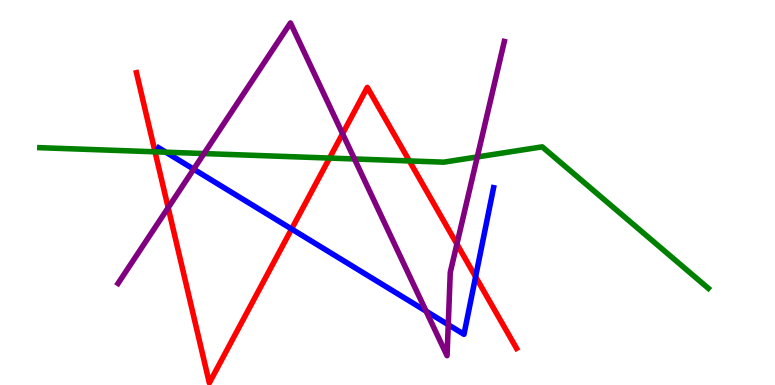[{'lines': ['blue', 'red'], 'intersections': [{'x': 3.76, 'y': 4.05}, {'x': 6.14, 'y': 2.81}]}, {'lines': ['green', 'red'], 'intersections': [{'x': 2.0, 'y': 6.06}, {'x': 4.25, 'y': 5.89}, {'x': 5.28, 'y': 5.82}]}, {'lines': ['purple', 'red'], 'intersections': [{'x': 2.17, 'y': 4.61}, {'x': 4.42, 'y': 6.53}, {'x': 5.9, 'y': 3.66}]}, {'lines': ['blue', 'green'], 'intersections': [{'x': 2.14, 'y': 6.05}]}, {'lines': ['blue', 'purple'], 'intersections': [{'x': 2.5, 'y': 5.61}, {'x': 5.5, 'y': 1.92}, {'x': 5.78, 'y': 1.57}]}, {'lines': ['green', 'purple'], 'intersections': [{'x': 2.63, 'y': 6.01}, {'x': 4.57, 'y': 5.87}, {'x': 6.16, 'y': 5.92}]}]